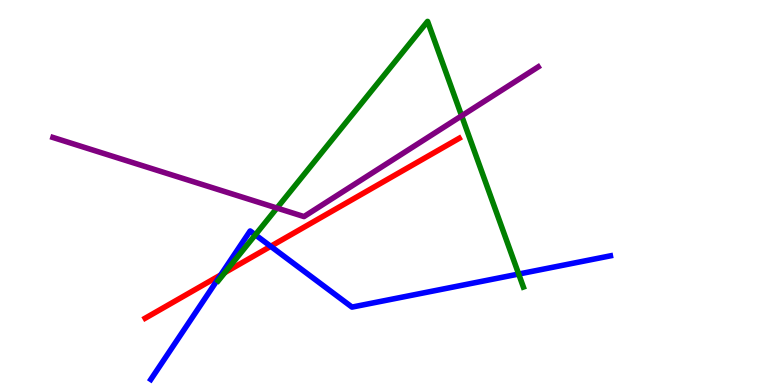[{'lines': ['blue', 'red'], 'intersections': [{'x': 2.85, 'y': 2.86}, {'x': 3.49, 'y': 3.6}]}, {'lines': ['green', 'red'], 'intersections': [{'x': 2.9, 'y': 2.92}]}, {'lines': ['purple', 'red'], 'intersections': []}, {'lines': ['blue', 'green'], 'intersections': [{'x': 3.29, 'y': 3.9}, {'x': 6.69, 'y': 2.88}]}, {'lines': ['blue', 'purple'], 'intersections': []}, {'lines': ['green', 'purple'], 'intersections': [{'x': 3.57, 'y': 4.6}, {'x': 5.96, 'y': 6.99}]}]